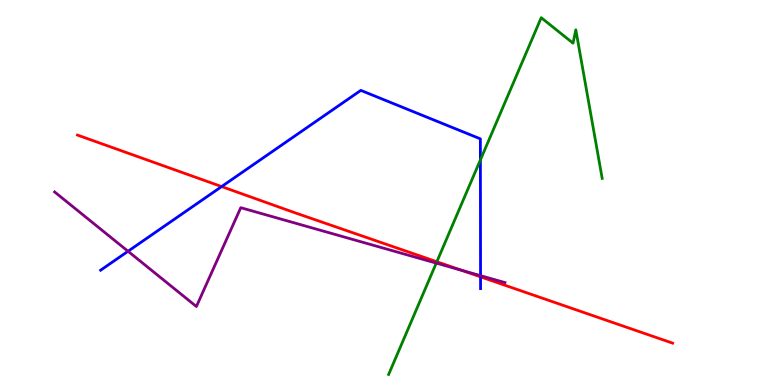[{'lines': ['blue', 'red'], 'intersections': [{'x': 2.86, 'y': 5.15}, {'x': 6.2, 'y': 2.81}]}, {'lines': ['green', 'red'], 'intersections': [{'x': 5.64, 'y': 3.2}]}, {'lines': ['purple', 'red'], 'intersections': [{'x': 5.95, 'y': 2.98}]}, {'lines': ['blue', 'green'], 'intersections': [{'x': 6.2, 'y': 5.85}]}, {'lines': ['blue', 'purple'], 'intersections': [{'x': 1.65, 'y': 3.47}, {'x': 6.2, 'y': 2.84}]}, {'lines': ['green', 'purple'], 'intersections': [{'x': 5.63, 'y': 3.17}]}]